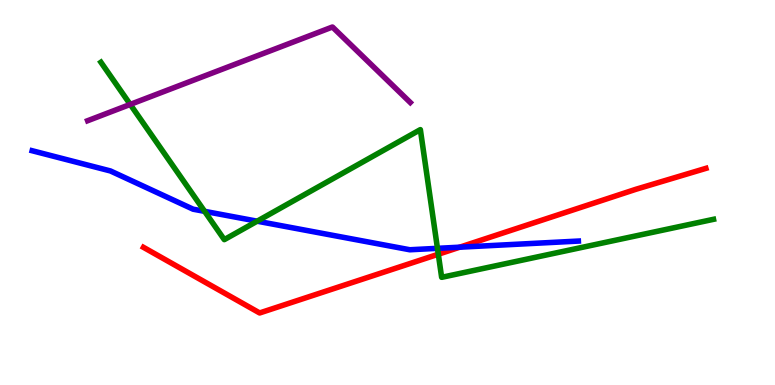[{'lines': ['blue', 'red'], 'intersections': [{'x': 5.93, 'y': 3.58}]}, {'lines': ['green', 'red'], 'intersections': [{'x': 5.66, 'y': 3.4}]}, {'lines': ['purple', 'red'], 'intersections': []}, {'lines': ['blue', 'green'], 'intersections': [{'x': 2.64, 'y': 4.51}, {'x': 3.32, 'y': 4.25}, {'x': 5.64, 'y': 3.55}]}, {'lines': ['blue', 'purple'], 'intersections': []}, {'lines': ['green', 'purple'], 'intersections': [{'x': 1.68, 'y': 7.29}]}]